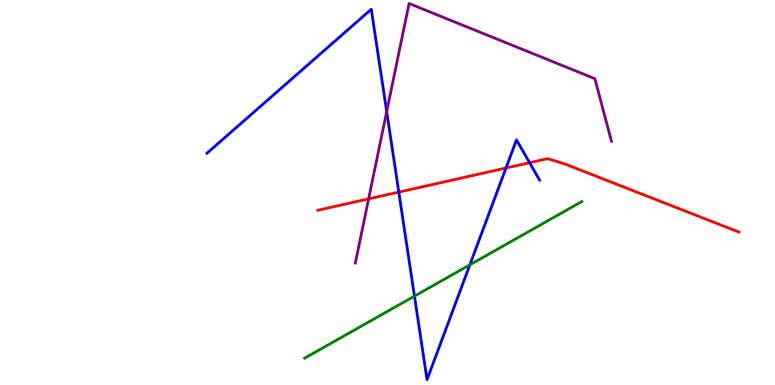[{'lines': ['blue', 'red'], 'intersections': [{'x': 5.15, 'y': 5.01}, {'x': 6.53, 'y': 5.64}, {'x': 6.83, 'y': 5.77}]}, {'lines': ['green', 'red'], 'intersections': []}, {'lines': ['purple', 'red'], 'intersections': [{'x': 4.76, 'y': 4.83}]}, {'lines': ['blue', 'green'], 'intersections': [{'x': 5.35, 'y': 2.31}, {'x': 6.06, 'y': 3.12}]}, {'lines': ['blue', 'purple'], 'intersections': [{'x': 4.99, 'y': 7.1}]}, {'lines': ['green', 'purple'], 'intersections': []}]